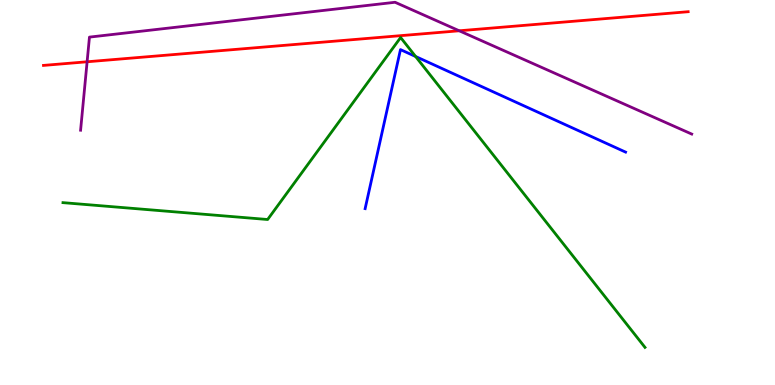[{'lines': ['blue', 'red'], 'intersections': []}, {'lines': ['green', 'red'], 'intersections': []}, {'lines': ['purple', 'red'], 'intersections': [{'x': 1.12, 'y': 8.4}, {'x': 5.93, 'y': 9.2}]}, {'lines': ['blue', 'green'], 'intersections': [{'x': 5.36, 'y': 8.53}]}, {'lines': ['blue', 'purple'], 'intersections': []}, {'lines': ['green', 'purple'], 'intersections': []}]